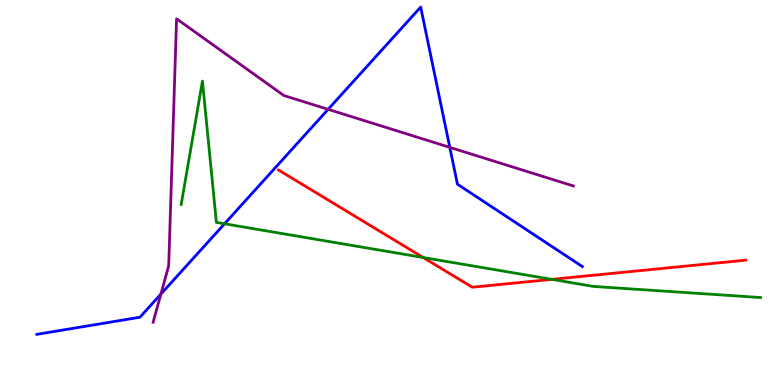[{'lines': ['blue', 'red'], 'intersections': []}, {'lines': ['green', 'red'], 'intersections': [{'x': 5.46, 'y': 3.31}, {'x': 7.12, 'y': 2.74}]}, {'lines': ['purple', 'red'], 'intersections': []}, {'lines': ['blue', 'green'], 'intersections': [{'x': 2.9, 'y': 4.19}]}, {'lines': ['blue', 'purple'], 'intersections': [{'x': 2.08, 'y': 2.36}, {'x': 4.23, 'y': 7.16}, {'x': 5.8, 'y': 6.17}]}, {'lines': ['green', 'purple'], 'intersections': []}]